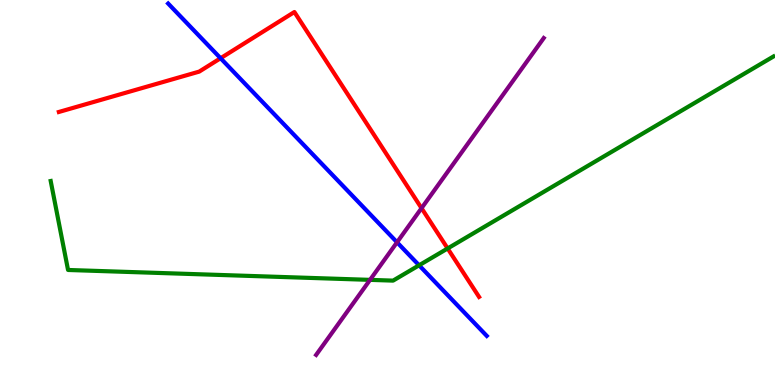[{'lines': ['blue', 'red'], 'intersections': [{'x': 2.85, 'y': 8.49}]}, {'lines': ['green', 'red'], 'intersections': [{'x': 5.78, 'y': 3.55}]}, {'lines': ['purple', 'red'], 'intersections': [{'x': 5.44, 'y': 4.59}]}, {'lines': ['blue', 'green'], 'intersections': [{'x': 5.41, 'y': 3.11}]}, {'lines': ['blue', 'purple'], 'intersections': [{'x': 5.12, 'y': 3.71}]}, {'lines': ['green', 'purple'], 'intersections': [{'x': 4.77, 'y': 2.73}]}]